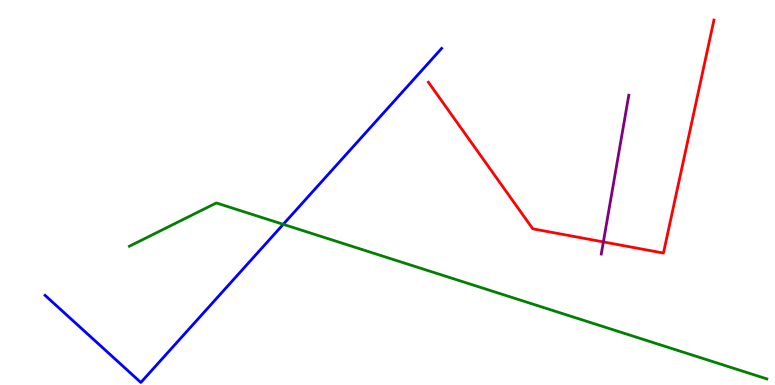[{'lines': ['blue', 'red'], 'intersections': []}, {'lines': ['green', 'red'], 'intersections': []}, {'lines': ['purple', 'red'], 'intersections': [{'x': 7.79, 'y': 3.72}]}, {'lines': ['blue', 'green'], 'intersections': [{'x': 3.65, 'y': 4.17}]}, {'lines': ['blue', 'purple'], 'intersections': []}, {'lines': ['green', 'purple'], 'intersections': []}]